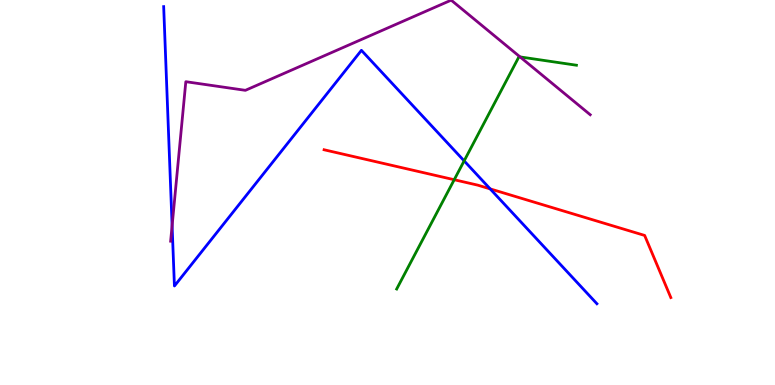[{'lines': ['blue', 'red'], 'intersections': [{'x': 6.32, 'y': 5.09}]}, {'lines': ['green', 'red'], 'intersections': [{'x': 5.86, 'y': 5.33}]}, {'lines': ['purple', 'red'], 'intersections': []}, {'lines': ['blue', 'green'], 'intersections': [{'x': 5.99, 'y': 5.82}]}, {'lines': ['blue', 'purple'], 'intersections': [{'x': 2.22, 'y': 4.14}]}, {'lines': ['green', 'purple'], 'intersections': [{'x': 6.71, 'y': 8.52}]}]